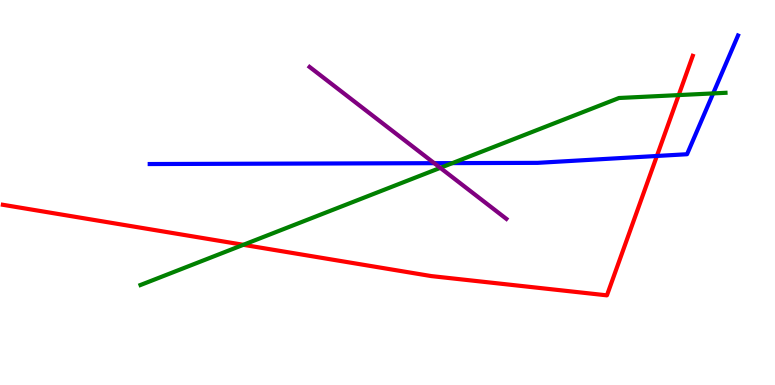[{'lines': ['blue', 'red'], 'intersections': [{'x': 8.48, 'y': 5.95}]}, {'lines': ['green', 'red'], 'intersections': [{'x': 3.14, 'y': 3.64}, {'x': 8.76, 'y': 7.53}]}, {'lines': ['purple', 'red'], 'intersections': []}, {'lines': ['blue', 'green'], 'intersections': [{'x': 5.84, 'y': 5.76}, {'x': 9.2, 'y': 7.57}]}, {'lines': ['blue', 'purple'], 'intersections': [{'x': 5.6, 'y': 5.76}]}, {'lines': ['green', 'purple'], 'intersections': [{'x': 5.68, 'y': 5.64}]}]